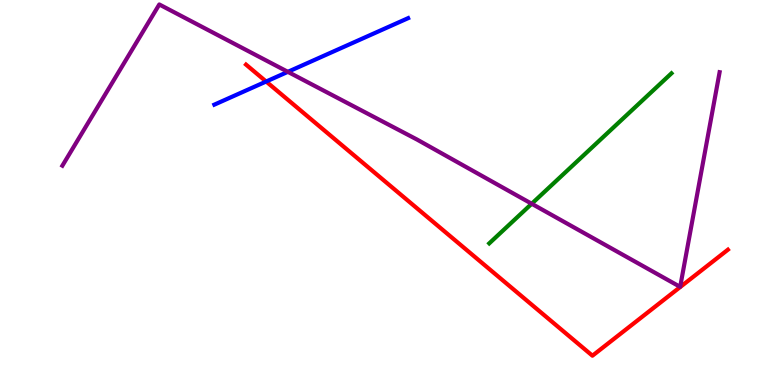[{'lines': ['blue', 'red'], 'intersections': [{'x': 3.43, 'y': 7.88}]}, {'lines': ['green', 'red'], 'intersections': []}, {'lines': ['purple', 'red'], 'intersections': []}, {'lines': ['blue', 'green'], 'intersections': []}, {'lines': ['blue', 'purple'], 'intersections': [{'x': 3.71, 'y': 8.13}]}, {'lines': ['green', 'purple'], 'intersections': [{'x': 6.86, 'y': 4.71}]}]